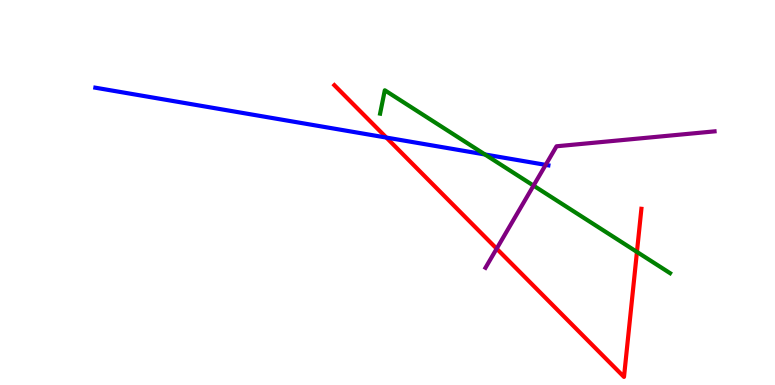[{'lines': ['blue', 'red'], 'intersections': [{'x': 4.99, 'y': 6.43}]}, {'lines': ['green', 'red'], 'intersections': [{'x': 8.22, 'y': 3.46}]}, {'lines': ['purple', 'red'], 'intersections': [{'x': 6.41, 'y': 3.54}]}, {'lines': ['blue', 'green'], 'intersections': [{'x': 6.26, 'y': 5.99}]}, {'lines': ['blue', 'purple'], 'intersections': [{'x': 7.04, 'y': 5.72}]}, {'lines': ['green', 'purple'], 'intersections': [{'x': 6.88, 'y': 5.18}]}]